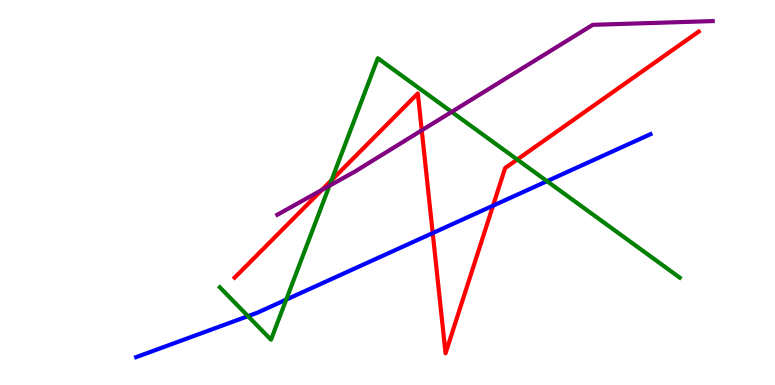[{'lines': ['blue', 'red'], 'intersections': [{'x': 5.58, 'y': 3.95}, {'x': 6.36, 'y': 4.66}]}, {'lines': ['green', 'red'], 'intersections': [{'x': 4.28, 'y': 5.32}, {'x': 6.67, 'y': 5.86}]}, {'lines': ['purple', 'red'], 'intersections': [{'x': 4.15, 'y': 5.07}, {'x': 5.44, 'y': 6.61}]}, {'lines': ['blue', 'green'], 'intersections': [{'x': 3.2, 'y': 1.79}, {'x': 3.69, 'y': 2.22}, {'x': 7.06, 'y': 5.29}]}, {'lines': ['blue', 'purple'], 'intersections': []}, {'lines': ['green', 'purple'], 'intersections': [{'x': 4.25, 'y': 5.18}, {'x': 5.83, 'y': 7.09}]}]